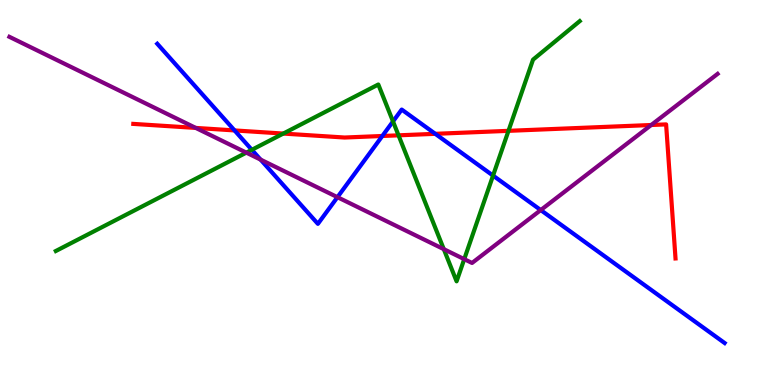[{'lines': ['blue', 'red'], 'intersections': [{'x': 3.03, 'y': 6.61}, {'x': 4.93, 'y': 6.47}, {'x': 5.62, 'y': 6.52}]}, {'lines': ['green', 'red'], 'intersections': [{'x': 3.66, 'y': 6.53}, {'x': 5.14, 'y': 6.49}, {'x': 6.56, 'y': 6.6}]}, {'lines': ['purple', 'red'], 'intersections': [{'x': 2.53, 'y': 6.68}, {'x': 8.4, 'y': 6.75}]}, {'lines': ['blue', 'green'], 'intersections': [{'x': 3.25, 'y': 6.11}, {'x': 5.07, 'y': 6.85}, {'x': 6.36, 'y': 5.44}]}, {'lines': ['blue', 'purple'], 'intersections': [{'x': 3.36, 'y': 5.85}, {'x': 4.35, 'y': 4.88}, {'x': 6.98, 'y': 4.54}]}, {'lines': ['green', 'purple'], 'intersections': [{'x': 3.18, 'y': 6.04}, {'x': 5.73, 'y': 3.53}, {'x': 5.99, 'y': 3.27}]}]